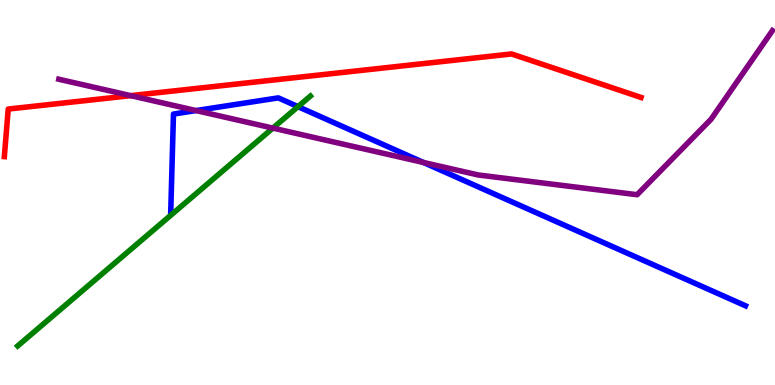[{'lines': ['blue', 'red'], 'intersections': []}, {'lines': ['green', 'red'], 'intersections': []}, {'lines': ['purple', 'red'], 'intersections': [{'x': 1.69, 'y': 7.52}]}, {'lines': ['blue', 'green'], 'intersections': [{'x': 3.85, 'y': 7.23}]}, {'lines': ['blue', 'purple'], 'intersections': [{'x': 2.53, 'y': 7.13}, {'x': 5.46, 'y': 5.78}]}, {'lines': ['green', 'purple'], 'intersections': [{'x': 3.52, 'y': 6.67}]}]